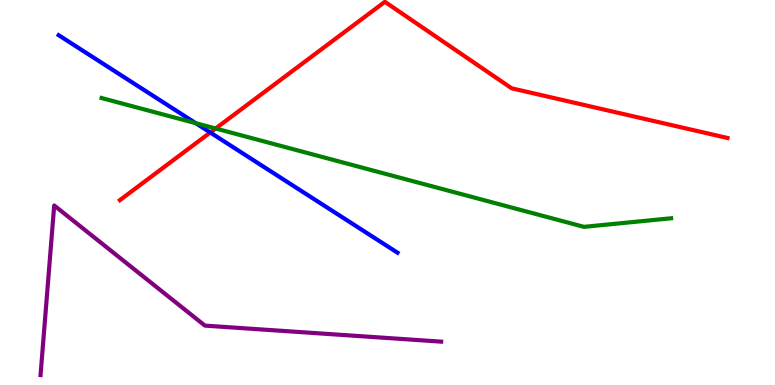[{'lines': ['blue', 'red'], 'intersections': [{'x': 2.71, 'y': 6.56}]}, {'lines': ['green', 'red'], 'intersections': [{'x': 2.78, 'y': 6.66}]}, {'lines': ['purple', 'red'], 'intersections': []}, {'lines': ['blue', 'green'], 'intersections': [{'x': 2.53, 'y': 6.8}]}, {'lines': ['blue', 'purple'], 'intersections': []}, {'lines': ['green', 'purple'], 'intersections': []}]